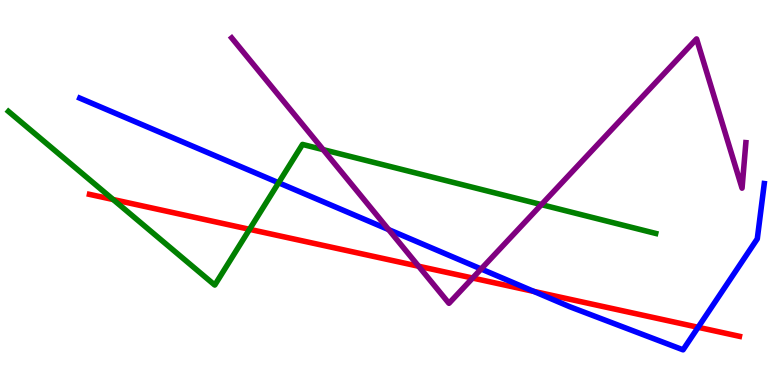[{'lines': ['blue', 'red'], 'intersections': [{'x': 6.89, 'y': 2.43}, {'x': 9.01, 'y': 1.5}]}, {'lines': ['green', 'red'], 'intersections': [{'x': 1.46, 'y': 4.82}, {'x': 3.22, 'y': 4.04}]}, {'lines': ['purple', 'red'], 'intersections': [{'x': 5.4, 'y': 3.08}, {'x': 6.1, 'y': 2.78}]}, {'lines': ['blue', 'green'], 'intersections': [{'x': 3.59, 'y': 5.25}]}, {'lines': ['blue', 'purple'], 'intersections': [{'x': 5.01, 'y': 4.04}, {'x': 6.21, 'y': 3.01}]}, {'lines': ['green', 'purple'], 'intersections': [{'x': 4.17, 'y': 6.11}, {'x': 6.99, 'y': 4.69}]}]